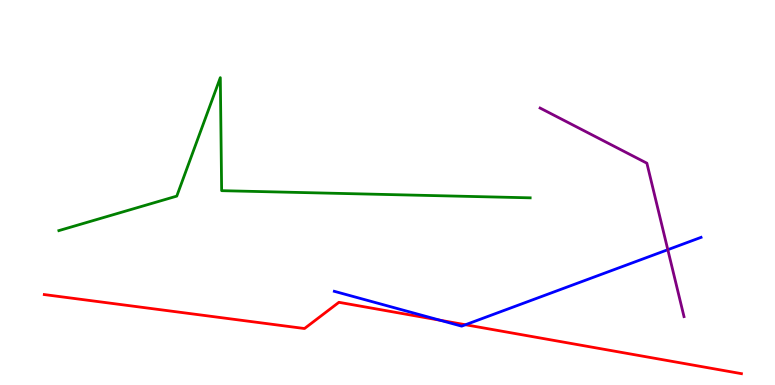[{'lines': ['blue', 'red'], 'intersections': [{'x': 5.68, 'y': 1.68}, {'x': 6.01, 'y': 1.57}]}, {'lines': ['green', 'red'], 'intersections': []}, {'lines': ['purple', 'red'], 'intersections': []}, {'lines': ['blue', 'green'], 'intersections': []}, {'lines': ['blue', 'purple'], 'intersections': [{'x': 8.62, 'y': 3.51}]}, {'lines': ['green', 'purple'], 'intersections': []}]